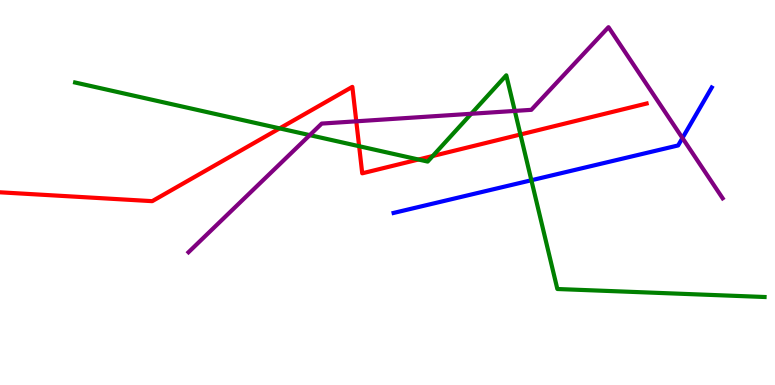[{'lines': ['blue', 'red'], 'intersections': []}, {'lines': ['green', 'red'], 'intersections': [{'x': 3.61, 'y': 6.67}, {'x': 4.63, 'y': 6.2}, {'x': 5.4, 'y': 5.86}, {'x': 5.58, 'y': 5.95}, {'x': 6.72, 'y': 6.51}]}, {'lines': ['purple', 'red'], 'intersections': [{'x': 4.6, 'y': 6.85}]}, {'lines': ['blue', 'green'], 'intersections': [{'x': 6.86, 'y': 5.32}]}, {'lines': ['blue', 'purple'], 'intersections': [{'x': 8.81, 'y': 6.41}]}, {'lines': ['green', 'purple'], 'intersections': [{'x': 4.0, 'y': 6.49}, {'x': 6.08, 'y': 7.04}, {'x': 6.64, 'y': 7.12}]}]